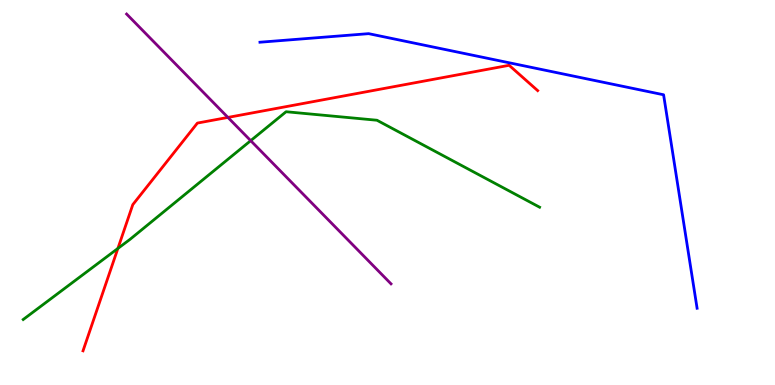[{'lines': ['blue', 'red'], 'intersections': []}, {'lines': ['green', 'red'], 'intersections': [{'x': 1.52, 'y': 3.55}]}, {'lines': ['purple', 'red'], 'intersections': [{'x': 2.94, 'y': 6.95}]}, {'lines': ['blue', 'green'], 'intersections': []}, {'lines': ['blue', 'purple'], 'intersections': []}, {'lines': ['green', 'purple'], 'intersections': [{'x': 3.23, 'y': 6.35}]}]